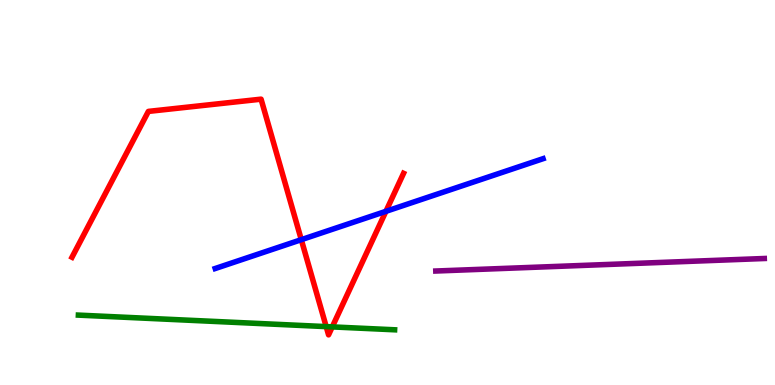[{'lines': ['blue', 'red'], 'intersections': [{'x': 3.89, 'y': 3.77}, {'x': 4.98, 'y': 4.51}]}, {'lines': ['green', 'red'], 'intersections': [{'x': 4.21, 'y': 1.52}, {'x': 4.29, 'y': 1.51}]}, {'lines': ['purple', 'red'], 'intersections': []}, {'lines': ['blue', 'green'], 'intersections': []}, {'lines': ['blue', 'purple'], 'intersections': []}, {'lines': ['green', 'purple'], 'intersections': []}]